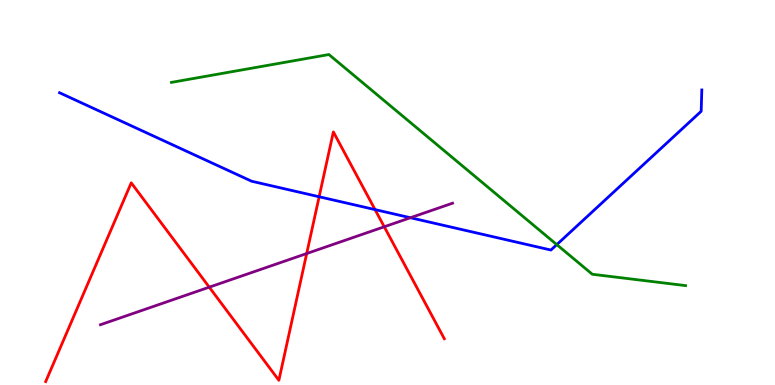[{'lines': ['blue', 'red'], 'intersections': [{'x': 4.12, 'y': 4.89}, {'x': 4.84, 'y': 4.56}]}, {'lines': ['green', 'red'], 'intersections': []}, {'lines': ['purple', 'red'], 'intersections': [{'x': 2.7, 'y': 2.54}, {'x': 3.96, 'y': 3.41}, {'x': 4.96, 'y': 4.11}]}, {'lines': ['blue', 'green'], 'intersections': [{'x': 7.18, 'y': 3.65}]}, {'lines': ['blue', 'purple'], 'intersections': [{'x': 5.3, 'y': 4.34}]}, {'lines': ['green', 'purple'], 'intersections': []}]